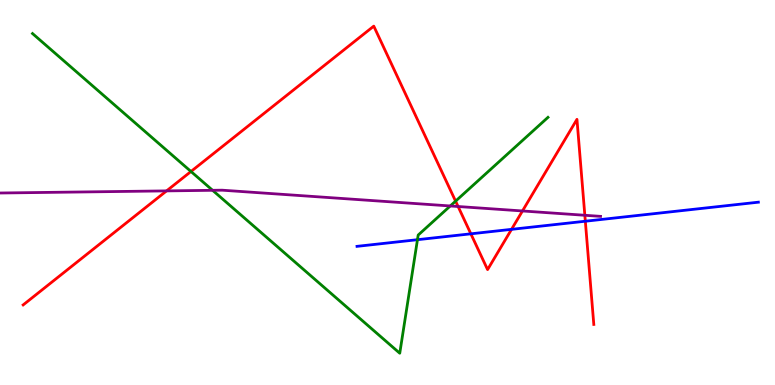[{'lines': ['blue', 'red'], 'intersections': [{'x': 6.08, 'y': 3.93}, {'x': 6.6, 'y': 4.04}, {'x': 7.55, 'y': 4.25}]}, {'lines': ['green', 'red'], 'intersections': [{'x': 2.46, 'y': 5.55}, {'x': 5.88, 'y': 4.78}]}, {'lines': ['purple', 'red'], 'intersections': [{'x': 2.15, 'y': 5.04}, {'x': 5.91, 'y': 4.64}, {'x': 6.74, 'y': 4.52}, {'x': 7.55, 'y': 4.41}]}, {'lines': ['blue', 'green'], 'intersections': [{'x': 5.39, 'y': 3.77}]}, {'lines': ['blue', 'purple'], 'intersections': []}, {'lines': ['green', 'purple'], 'intersections': [{'x': 2.74, 'y': 5.06}, {'x': 5.81, 'y': 4.65}]}]